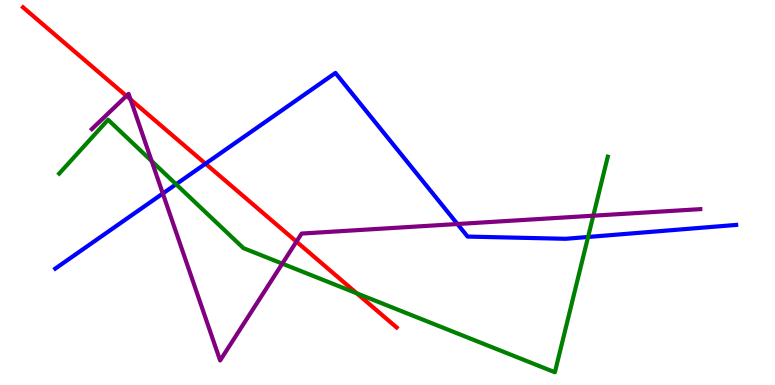[{'lines': ['blue', 'red'], 'intersections': [{'x': 2.65, 'y': 5.75}]}, {'lines': ['green', 'red'], 'intersections': [{'x': 4.6, 'y': 2.38}]}, {'lines': ['purple', 'red'], 'intersections': [{'x': 1.63, 'y': 7.51}, {'x': 1.68, 'y': 7.42}, {'x': 3.83, 'y': 3.72}]}, {'lines': ['blue', 'green'], 'intersections': [{'x': 2.27, 'y': 5.21}, {'x': 7.59, 'y': 3.84}]}, {'lines': ['blue', 'purple'], 'intersections': [{'x': 2.1, 'y': 4.97}, {'x': 5.9, 'y': 4.18}]}, {'lines': ['green', 'purple'], 'intersections': [{'x': 1.96, 'y': 5.82}, {'x': 3.64, 'y': 3.15}, {'x': 7.66, 'y': 4.4}]}]